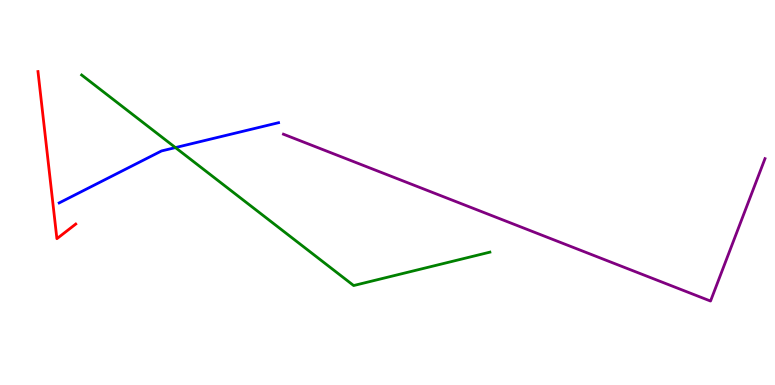[{'lines': ['blue', 'red'], 'intersections': []}, {'lines': ['green', 'red'], 'intersections': []}, {'lines': ['purple', 'red'], 'intersections': []}, {'lines': ['blue', 'green'], 'intersections': [{'x': 2.26, 'y': 6.17}]}, {'lines': ['blue', 'purple'], 'intersections': []}, {'lines': ['green', 'purple'], 'intersections': []}]